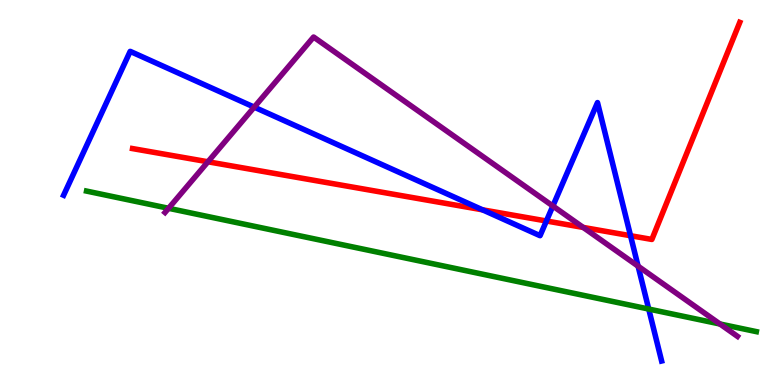[{'lines': ['blue', 'red'], 'intersections': [{'x': 6.23, 'y': 4.55}, {'x': 7.05, 'y': 4.26}, {'x': 8.14, 'y': 3.88}]}, {'lines': ['green', 'red'], 'intersections': []}, {'lines': ['purple', 'red'], 'intersections': [{'x': 2.68, 'y': 5.8}, {'x': 7.53, 'y': 4.09}]}, {'lines': ['blue', 'green'], 'intersections': [{'x': 8.37, 'y': 1.97}]}, {'lines': ['blue', 'purple'], 'intersections': [{'x': 3.28, 'y': 7.22}, {'x': 7.13, 'y': 4.65}, {'x': 8.23, 'y': 3.09}]}, {'lines': ['green', 'purple'], 'intersections': [{'x': 2.17, 'y': 4.59}, {'x': 9.29, 'y': 1.58}]}]